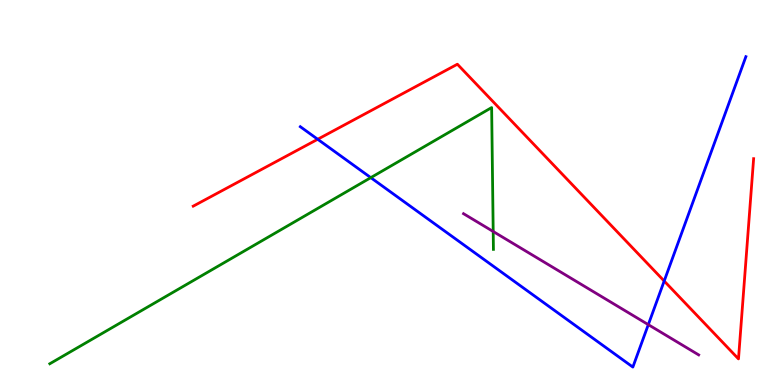[{'lines': ['blue', 'red'], 'intersections': [{'x': 4.1, 'y': 6.38}, {'x': 8.57, 'y': 2.7}]}, {'lines': ['green', 'red'], 'intersections': []}, {'lines': ['purple', 'red'], 'intersections': []}, {'lines': ['blue', 'green'], 'intersections': [{'x': 4.78, 'y': 5.39}]}, {'lines': ['blue', 'purple'], 'intersections': [{'x': 8.37, 'y': 1.57}]}, {'lines': ['green', 'purple'], 'intersections': [{'x': 6.36, 'y': 3.99}]}]